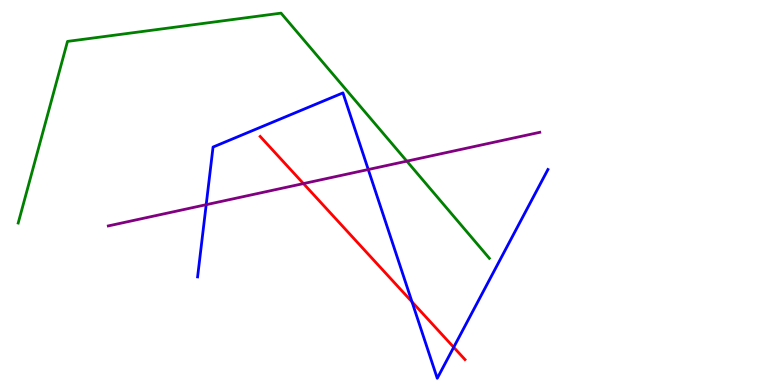[{'lines': ['blue', 'red'], 'intersections': [{'x': 5.32, 'y': 2.16}, {'x': 5.85, 'y': 0.98}]}, {'lines': ['green', 'red'], 'intersections': []}, {'lines': ['purple', 'red'], 'intersections': [{'x': 3.92, 'y': 5.23}]}, {'lines': ['blue', 'green'], 'intersections': []}, {'lines': ['blue', 'purple'], 'intersections': [{'x': 2.66, 'y': 4.68}, {'x': 4.75, 'y': 5.6}]}, {'lines': ['green', 'purple'], 'intersections': [{'x': 5.25, 'y': 5.81}]}]